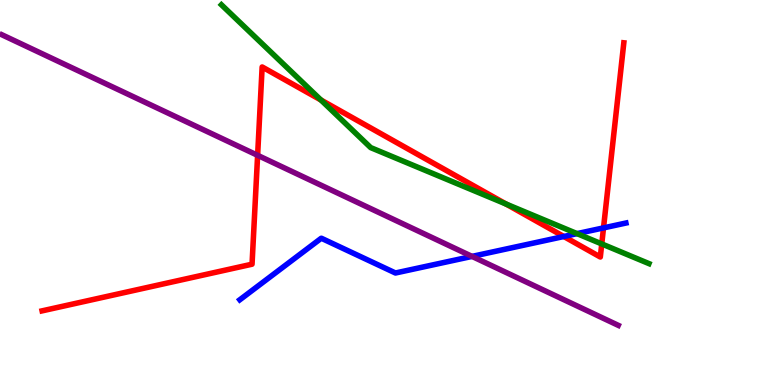[{'lines': ['blue', 'red'], 'intersections': [{'x': 7.28, 'y': 3.86}, {'x': 7.79, 'y': 4.08}]}, {'lines': ['green', 'red'], 'intersections': [{'x': 4.14, 'y': 7.4}, {'x': 6.53, 'y': 4.7}, {'x': 7.76, 'y': 3.66}]}, {'lines': ['purple', 'red'], 'intersections': [{'x': 3.32, 'y': 5.97}]}, {'lines': ['blue', 'green'], 'intersections': [{'x': 7.45, 'y': 3.93}]}, {'lines': ['blue', 'purple'], 'intersections': [{'x': 6.09, 'y': 3.34}]}, {'lines': ['green', 'purple'], 'intersections': []}]